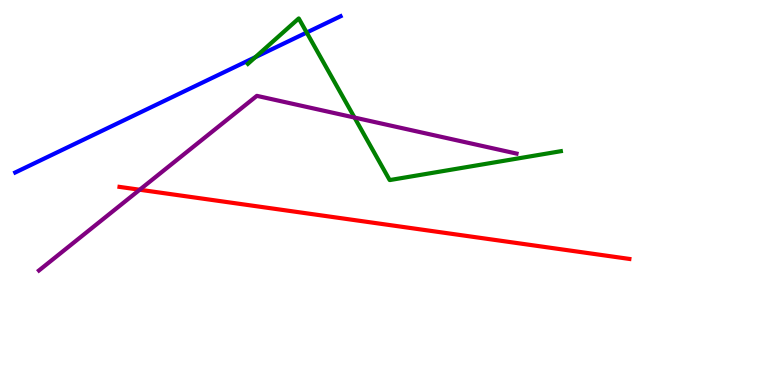[{'lines': ['blue', 'red'], 'intersections': []}, {'lines': ['green', 'red'], 'intersections': []}, {'lines': ['purple', 'red'], 'intersections': [{'x': 1.8, 'y': 5.07}]}, {'lines': ['blue', 'green'], 'intersections': [{'x': 3.29, 'y': 8.51}, {'x': 3.96, 'y': 9.16}]}, {'lines': ['blue', 'purple'], 'intersections': []}, {'lines': ['green', 'purple'], 'intersections': [{'x': 4.57, 'y': 6.95}]}]